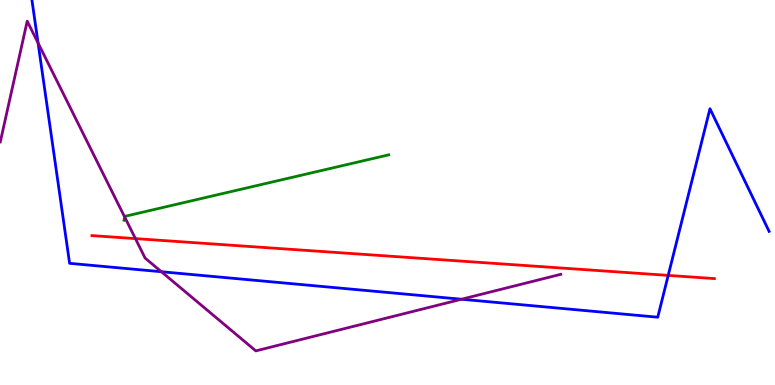[{'lines': ['blue', 'red'], 'intersections': [{'x': 8.62, 'y': 2.85}]}, {'lines': ['green', 'red'], 'intersections': []}, {'lines': ['purple', 'red'], 'intersections': [{'x': 1.75, 'y': 3.8}]}, {'lines': ['blue', 'green'], 'intersections': []}, {'lines': ['blue', 'purple'], 'intersections': [{'x': 0.491, 'y': 8.88}, {'x': 2.08, 'y': 2.94}, {'x': 5.96, 'y': 2.23}]}, {'lines': ['green', 'purple'], 'intersections': [{'x': 1.61, 'y': 4.36}]}]